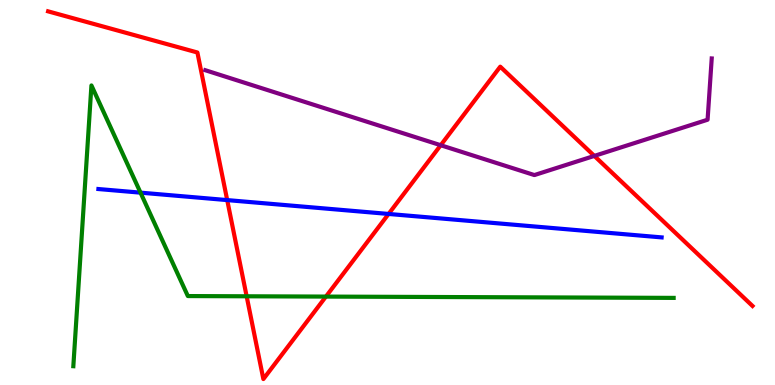[{'lines': ['blue', 'red'], 'intersections': [{'x': 2.93, 'y': 4.8}, {'x': 5.01, 'y': 4.44}]}, {'lines': ['green', 'red'], 'intersections': [{'x': 3.18, 'y': 2.3}, {'x': 4.21, 'y': 2.3}]}, {'lines': ['purple', 'red'], 'intersections': [{'x': 5.69, 'y': 6.23}, {'x': 7.67, 'y': 5.95}]}, {'lines': ['blue', 'green'], 'intersections': [{'x': 1.81, 'y': 5.0}]}, {'lines': ['blue', 'purple'], 'intersections': []}, {'lines': ['green', 'purple'], 'intersections': []}]